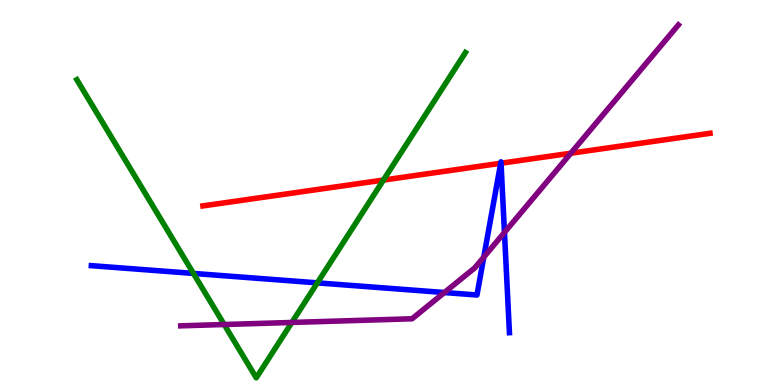[{'lines': ['blue', 'red'], 'intersections': [{'x': 6.46, 'y': 5.76}, {'x': 6.46, 'y': 5.76}]}, {'lines': ['green', 'red'], 'intersections': [{'x': 4.95, 'y': 5.32}]}, {'lines': ['purple', 'red'], 'intersections': [{'x': 7.37, 'y': 6.02}]}, {'lines': ['blue', 'green'], 'intersections': [{'x': 2.5, 'y': 2.9}, {'x': 4.09, 'y': 2.65}]}, {'lines': ['blue', 'purple'], 'intersections': [{'x': 5.73, 'y': 2.4}, {'x': 6.24, 'y': 3.32}, {'x': 6.51, 'y': 3.96}]}, {'lines': ['green', 'purple'], 'intersections': [{'x': 2.89, 'y': 1.57}, {'x': 3.77, 'y': 1.62}]}]